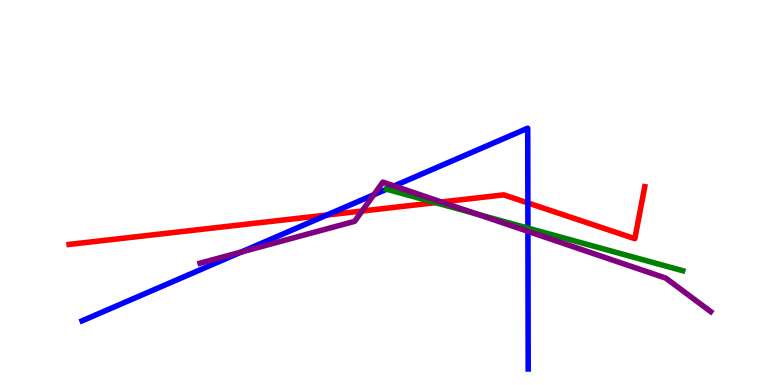[{'lines': ['blue', 'red'], 'intersections': [{'x': 4.22, 'y': 4.41}, {'x': 6.81, 'y': 4.73}]}, {'lines': ['green', 'red'], 'intersections': [{'x': 5.62, 'y': 4.74}]}, {'lines': ['purple', 'red'], 'intersections': [{'x': 4.67, 'y': 4.52}, {'x': 5.7, 'y': 4.75}]}, {'lines': ['blue', 'green'], 'intersections': [{'x': 4.99, 'y': 5.09}, {'x': 6.81, 'y': 4.08}]}, {'lines': ['blue', 'purple'], 'intersections': [{'x': 3.11, 'y': 3.45}, {'x': 4.82, 'y': 4.94}, {'x': 5.09, 'y': 5.17}, {'x': 6.81, 'y': 3.99}]}, {'lines': ['green', 'purple'], 'intersections': [{'x': 6.16, 'y': 4.44}]}]